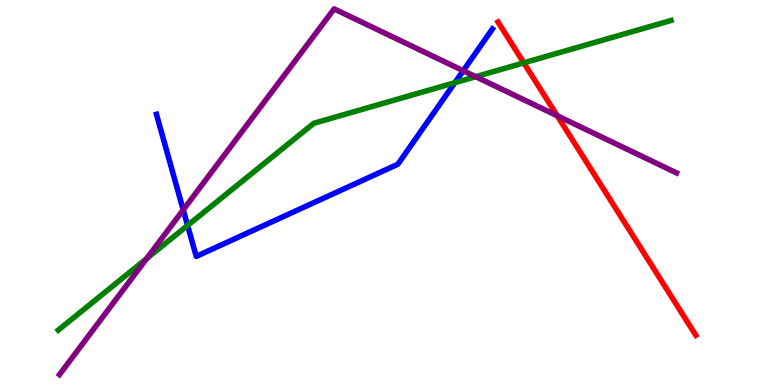[{'lines': ['blue', 'red'], 'intersections': []}, {'lines': ['green', 'red'], 'intersections': [{'x': 6.76, 'y': 8.37}]}, {'lines': ['purple', 'red'], 'intersections': [{'x': 7.19, 'y': 6.99}]}, {'lines': ['blue', 'green'], 'intersections': [{'x': 2.42, 'y': 4.14}, {'x': 5.87, 'y': 7.85}]}, {'lines': ['blue', 'purple'], 'intersections': [{'x': 2.36, 'y': 4.55}, {'x': 5.98, 'y': 8.16}]}, {'lines': ['green', 'purple'], 'intersections': [{'x': 1.89, 'y': 3.28}, {'x': 6.14, 'y': 8.01}]}]